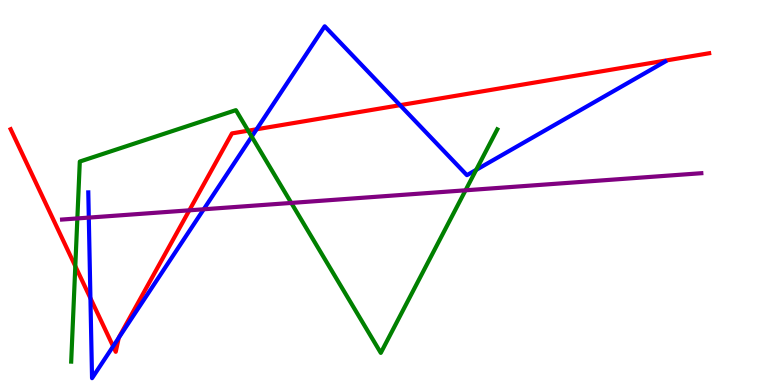[{'lines': ['blue', 'red'], 'intersections': [{'x': 1.17, 'y': 2.25}, {'x': 1.46, 'y': 1.01}, {'x': 1.53, 'y': 1.23}, {'x': 3.31, 'y': 6.64}, {'x': 5.16, 'y': 7.27}]}, {'lines': ['green', 'red'], 'intersections': [{'x': 0.972, 'y': 3.09}, {'x': 3.2, 'y': 6.61}]}, {'lines': ['purple', 'red'], 'intersections': [{'x': 2.44, 'y': 4.54}]}, {'lines': ['blue', 'green'], 'intersections': [{'x': 3.25, 'y': 6.45}, {'x': 6.14, 'y': 5.59}]}, {'lines': ['blue', 'purple'], 'intersections': [{'x': 1.15, 'y': 4.35}, {'x': 2.63, 'y': 4.56}]}, {'lines': ['green', 'purple'], 'intersections': [{'x': 0.998, 'y': 4.33}, {'x': 3.76, 'y': 4.73}, {'x': 6.01, 'y': 5.06}]}]